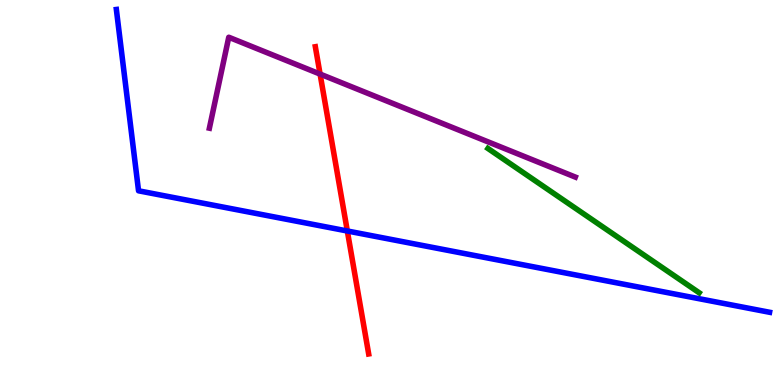[{'lines': ['blue', 'red'], 'intersections': [{'x': 4.48, 'y': 4.0}]}, {'lines': ['green', 'red'], 'intersections': []}, {'lines': ['purple', 'red'], 'intersections': [{'x': 4.13, 'y': 8.08}]}, {'lines': ['blue', 'green'], 'intersections': []}, {'lines': ['blue', 'purple'], 'intersections': []}, {'lines': ['green', 'purple'], 'intersections': []}]